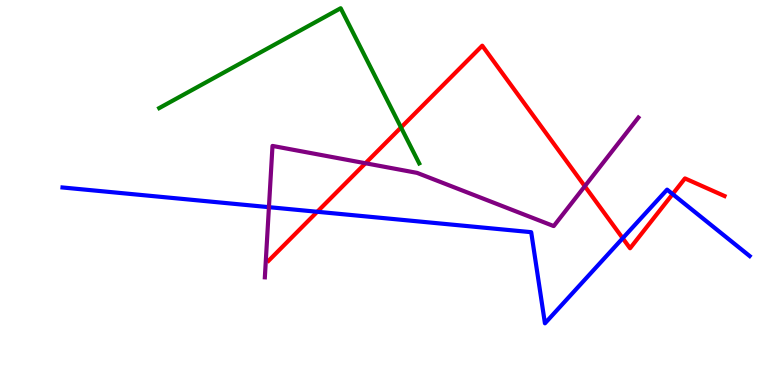[{'lines': ['blue', 'red'], 'intersections': [{'x': 4.09, 'y': 4.5}, {'x': 8.04, 'y': 3.81}, {'x': 8.68, 'y': 4.96}]}, {'lines': ['green', 'red'], 'intersections': [{'x': 5.17, 'y': 6.69}]}, {'lines': ['purple', 'red'], 'intersections': [{'x': 4.72, 'y': 5.76}, {'x': 7.55, 'y': 5.16}]}, {'lines': ['blue', 'green'], 'intersections': []}, {'lines': ['blue', 'purple'], 'intersections': [{'x': 3.47, 'y': 4.62}]}, {'lines': ['green', 'purple'], 'intersections': []}]